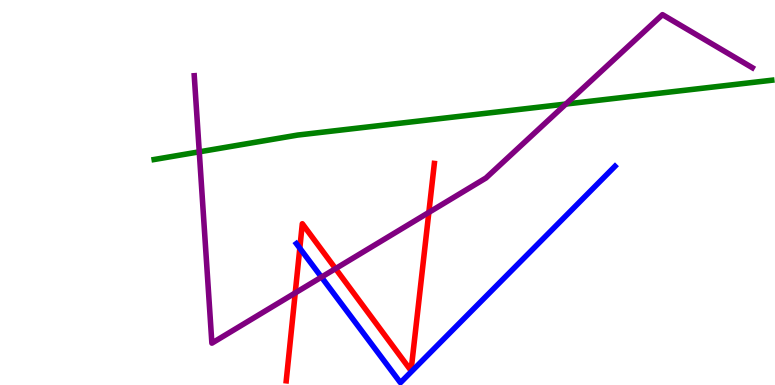[{'lines': ['blue', 'red'], 'intersections': [{'x': 3.87, 'y': 3.55}]}, {'lines': ['green', 'red'], 'intersections': []}, {'lines': ['purple', 'red'], 'intersections': [{'x': 3.81, 'y': 2.39}, {'x': 4.33, 'y': 3.02}, {'x': 5.53, 'y': 4.48}]}, {'lines': ['blue', 'green'], 'intersections': []}, {'lines': ['blue', 'purple'], 'intersections': [{'x': 4.15, 'y': 2.8}]}, {'lines': ['green', 'purple'], 'intersections': [{'x': 2.57, 'y': 6.06}, {'x': 7.3, 'y': 7.3}]}]